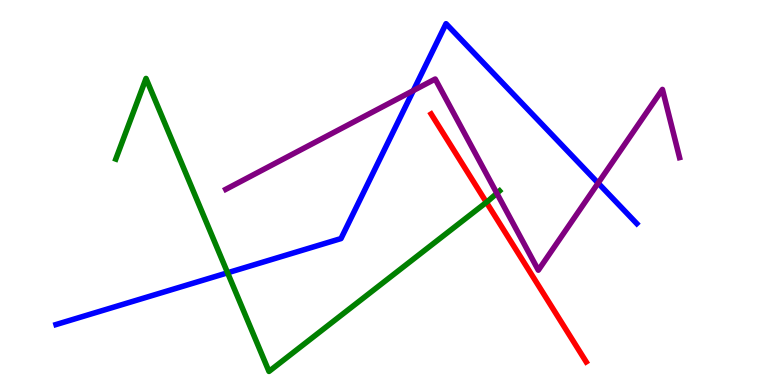[{'lines': ['blue', 'red'], 'intersections': []}, {'lines': ['green', 'red'], 'intersections': [{'x': 6.28, 'y': 4.74}]}, {'lines': ['purple', 'red'], 'intersections': []}, {'lines': ['blue', 'green'], 'intersections': [{'x': 2.94, 'y': 2.91}]}, {'lines': ['blue', 'purple'], 'intersections': [{'x': 5.33, 'y': 7.65}, {'x': 7.72, 'y': 5.24}]}, {'lines': ['green', 'purple'], 'intersections': [{'x': 6.41, 'y': 4.98}]}]